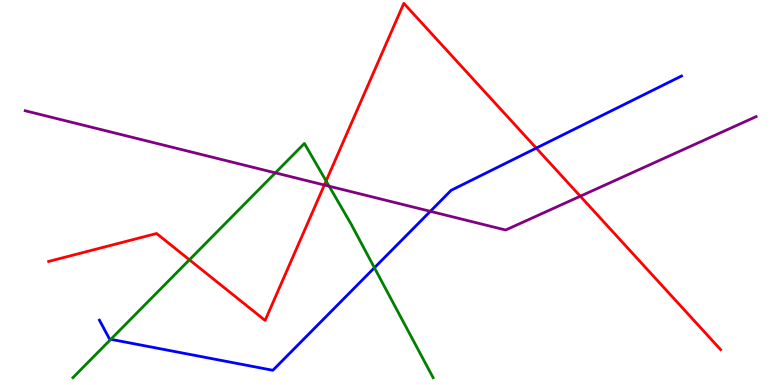[{'lines': ['blue', 'red'], 'intersections': [{'x': 6.92, 'y': 6.15}]}, {'lines': ['green', 'red'], 'intersections': [{'x': 2.44, 'y': 3.25}, {'x': 4.21, 'y': 5.3}]}, {'lines': ['purple', 'red'], 'intersections': [{'x': 4.19, 'y': 5.19}, {'x': 7.49, 'y': 4.9}]}, {'lines': ['blue', 'green'], 'intersections': [{'x': 1.43, 'y': 1.19}, {'x': 4.83, 'y': 3.05}]}, {'lines': ['blue', 'purple'], 'intersections': [{'x': 5.55, 'y': 4.51}]}, {'lines': ['green', 'purple'], 'intersections': [{'x': 3.55, 'y': 5.51}, {'x': 4.25, 'y': 5.16}]}]